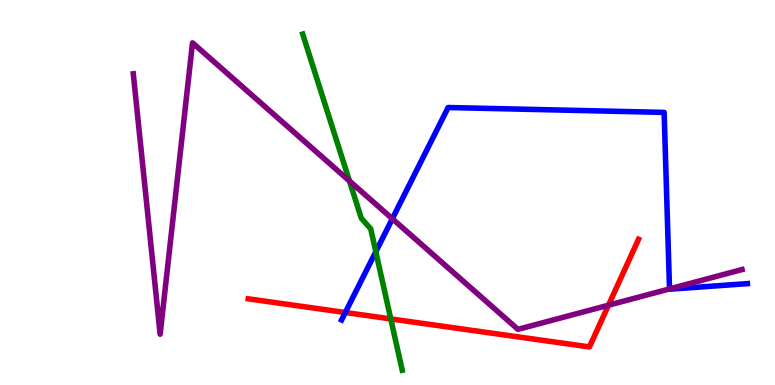[{'lines': ['blue', 'red'], 'intersections': [{'x': 4.46, 'y': 1.88}]}, {'lines': ['green', 'red'], 'intersections': [{'x': 5.04, 'y': 1.72}]}, {'lines': ['purple', 'red'], 'intersections': [{'x': 7.85, 'y': 2.07}]}, {'lines': ['blue', 'green'], 'intersections': [{'x': 4.85, 'y': 3.46}]}, {'lines': ['blue', 'purple'], 'intersections': [{'x': 5.06, 'y': 4.32}, {'x': 8.64, 'y': 2.5}]}, {'lines': ['green', 'purple'], 'intersections': [{'x': 4.51, 'y': 5.3}]}]